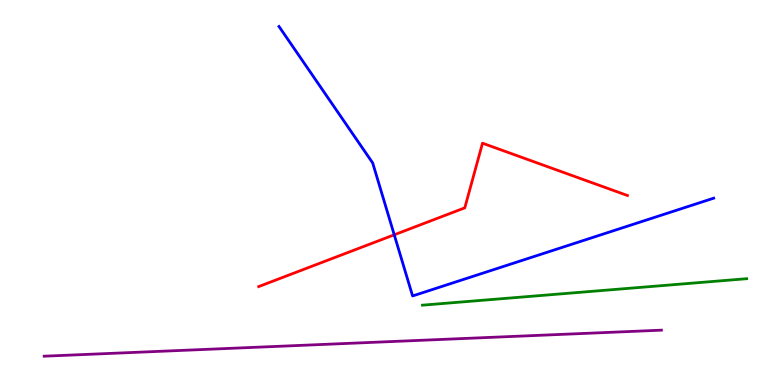[{'lines': ['blue', 'red'], 'intersections': [{'x': 5.09, 'y': 3.9}]}, {'lines': ['green', 'red'], 'intersections': []}, {'lines': ['purple', 'red'], 'intersections': []}, {'lines': ['blue', 'green'], 'intersections': []}, {'lines': ['blue', 'purple'], 'intersections': []}, {'lines': ['green', 'purple'], 'intersections': []}]